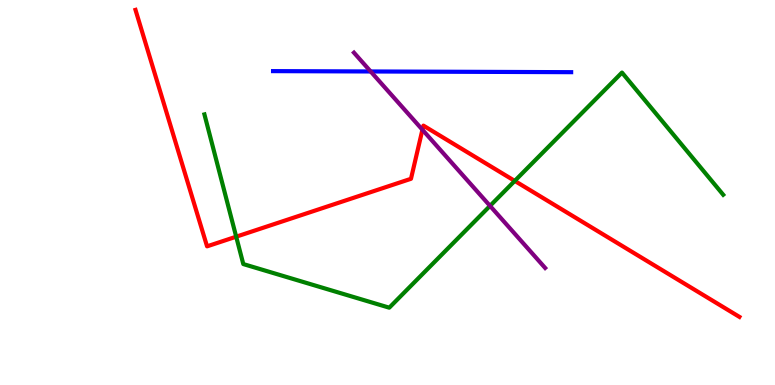[{'lines': ['blue', 'red'], 'intersections': []}, {'lines': ['green', 'red'], 'intersections': [{'x': 3.05, 'y': 3.85}, {'x': 6.64, 'y': 5.3}]}, {'lines': ['purple', 'red'], 'intersections': [{'x': 5.45, 'y': 6.63}]}, {'lines': ['blue', 'green'], 'intersections': []}, {'lines': ['blue', 'purple'], 'intersections': [{'x': 4.78, 'y': 8.14}]}, {'lines': ['green', 'purple'], 'intersections': [{'x': 6.32, 'y': 4.65}]}]